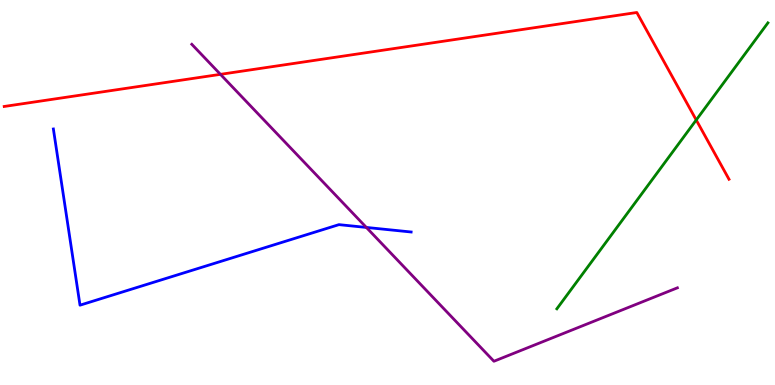[{'lines': ['blue', 'red'], 'intersections': []}, {'lines': ['green', 'red'], 'intersections': [{'x': 8.98, 'y': 6.88}]}, {'lines': ['purple', 'red'], 'intersections': [{'x': 2.84, 'y': 8.07}]}, {'lines': ['blue', 'green'], 'intersections': []}, {'lines': ['blue', 'purple'], 'intersections': [{'x': 4.73, 'y': 4.09}]}, {'lines': ['green', 'purple'], 'intersections': []}]